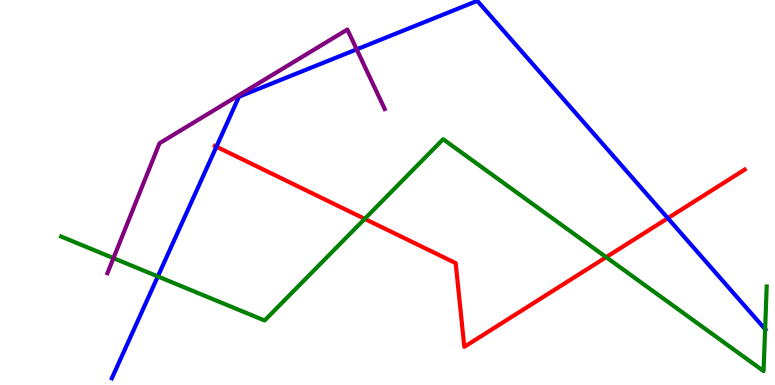[{'lines': ['blue', 'red'], 'intersections': [{'x': 2.79, 'y': 6.19}, {'x': 8.62, 'y': 4.33}]}, {'lines': ['green', 'red'], 'intersections': [{'x': 4.71, 'y': 4.32}, {'x': 7.82, 'y': 3.32}]}, {'lines': ['purple', 'red'], 'intersections': []}, {'lines': ['blue', 'green'], 'intersections': [{'x': 2.04, 'y': 2.82}, {'x': 9.87, 'y': 1.45}]}, {'lines': ['blue', 'purple'], 'intersections': [{'x': 4.6, 'y': 8.72}]}, {'lines': ['green', 'purple'], 'intersections': [{'x': 1.46, 'y': 3.3}]}]